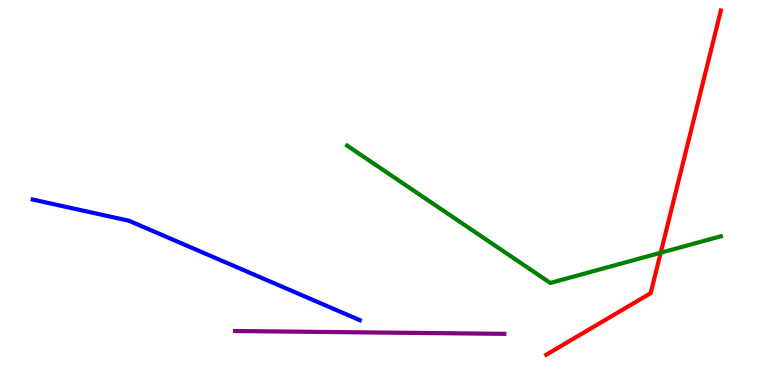[{'lines': ['blue', 'red'], 'intersections': []}, {'lines': ['green', 'red'], 'intersections': [{'x': 8.53, 'y': 3.44}]}, {'lines': ['purple', 'red'], 'intersections': []}, {'lines': ['blue', 'green'], 'intersections': []}, {'lines': ['blue', 'purple'], 'intersections': []}, {'lines': ['green', 'purple'], 'intersections': []}]